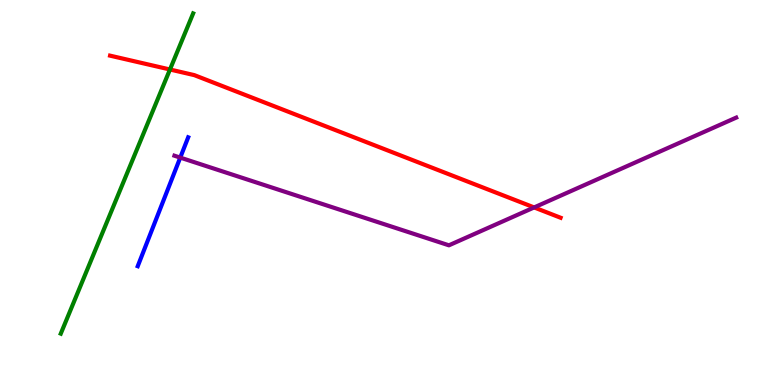[{'lines': ['blue', 'red'], 'intersections': []}, {'lines': ['green', 'red'], 'intersections': [{'x': 2.19, 'y': 8.19}]}, {'lines': ['purple', 'red'], 'intersections': [{'x': 6.89, 'y': 4.61}]}, {'lines': ['blue', 'green'], 'intersections': []}, {'lines': ['blue', 'purple'], 'intersections': [{'x': 2.33, 'y': 5.91}]}, {'lines': ['green', 'purple'], 'intersections': []}]